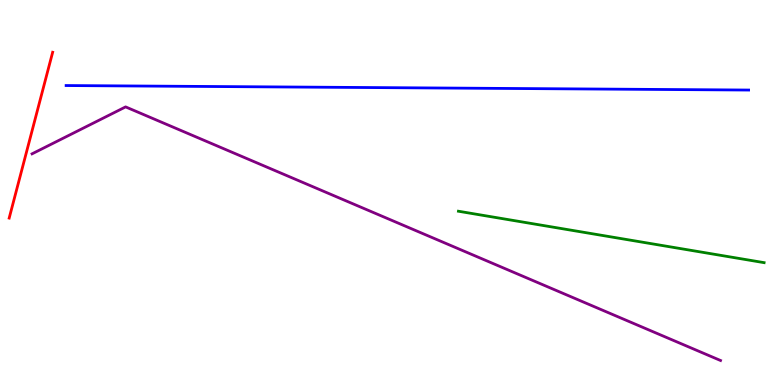[{'lines': ['blue', 'red'], 'intersections': []}, {'lines': ['green', 'red'], 'intersections': []}, {'lines': ['purple', 'red'], 'intersections': []}, {'lines': ['blue', 'green'], 'intersections': []}, {'lines': ['blue', 'purple'], 'intersections': []}, {'lines': ['green', 'purple'], 'intersections': []}]